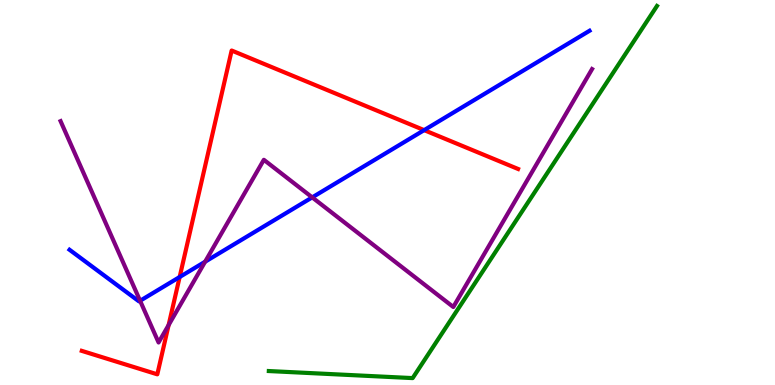[{'lines': ['blue', 'red'], 'intersections': [{'x': 2.32, 'y': 2.8}, {'x': 5.47, 'y': 6.62}]}, {'lines': ['green', 'red'], 'intersections': []}, {'lines': ['purple', 'red'], 'intersections': [{'x': 2.18, 'y': 1.56}]}, {'lines': ['blue', 'green'], 'intersections': []}, {'lines': ['blue', 'purple'], 'intersections': [{'x': 1.81, 'y': 2.19}, {'x': 2.65, 'y': 3.2}, {'x': 4.03, 'y': 4.87}]}, {'lines': ['green', 'purple'], 'intersections': []}]